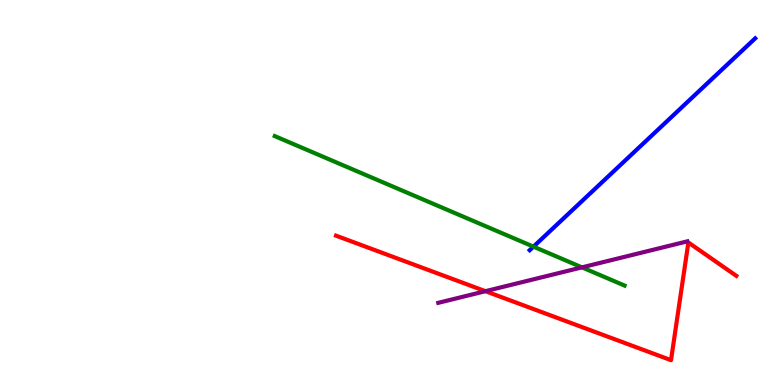[{'lines': ['blue', 'red'], 'intersections': []}, {'lines': ['green', 'red'], 'intersections': []}, {'lines': ['purple', 'red'], 'intersections': [{'x': 6.26, 'y': 2.44}]}, {'lines': ['blue', 'green'], 'intersections': [{'x': 6.88, 'y': 3.59}]}, {'lines': ['blue', 'purple'], 'intersections': []}, {'lines': ['green', 'purple'], 'intersections': [{'x': 7.51, 'y': 3.06}]}]